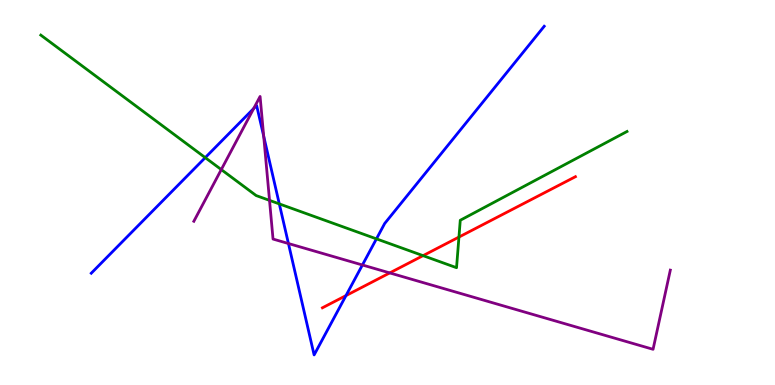[{'lines': ['blue', 'red'], 'intersections': [{'x': 4.46, 'y': 2.32}]}, {'lines': ['green', 'red'], 'intersections': [{'x': 5.46, 'y': 3.36}, {'x': 5.92, 'y': 3.84}]}, {'lines': ['purple', 'red'], 'intersections': [{'x': 5.03, 'y': 2.91}]}, {'lines': ['blue', 'green'], 'intersections': [{'x': 2.65, 'y': 5.91}, {'x': 3.6, 'y': 4.7}, {'x': 4.86, 'y': 3.8}]}, {'lines': ['blue', 'purple'], 'intersections': [{'x': 3.27, 'y': 7.18}, {'x': 3.4, 'y': 6.46}, {'x': 3.72, 'y': 3.67}, {'x': 4.68, 'y': 3.12}]}, {'lines': ['green', 'purple'], 'intersections': [{'x': 2.86, 'y': 5.6}, {'x': 3.48, 'y': 4.8}]}]